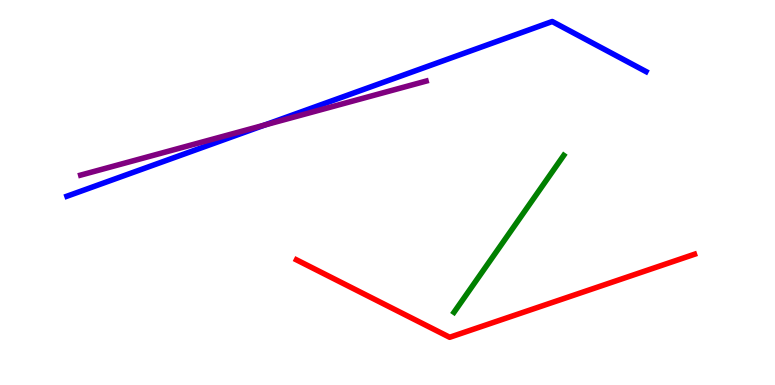[{'lines': ['blue', 'red'], 'intersections': []}, {'lines': ['green', 'red'], 'intersections': []}, {'lines': ['purple', 'red'], 'intersections': []}, {'lines': ['blue', 'green'], 'intersections': []}, {'lines': ['blue', 'purple'], 'intersections': [{'x': 3.42, 'y': 6.75}]}, {'lines': ['green', 'purple'], 'intersections': []}]